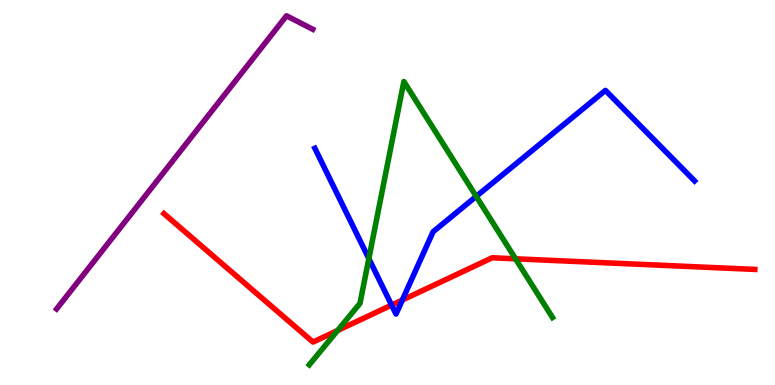[{'lines': ['blue', 'red'], 'intersections': [{'x': 5.05, 'y': 2.08}, {'x': 5.19, 'y': 2.21}]}, {'lines': ['green', 'red'], 'intersections': [{'x': 4.36, 'y': 1.42}, {'x': 6.65, 'y': 3.28}]}, {'lines': ['purple', 'red'], 'intersections': []}, {'lines': ['blue', 'green'], 'intersections': [{'x': 4.76, 'y': 3.28}, {'x': 6.14, 'y': 4.9}]}, {'lines': ['blue', 'purple'], 'intersections': []}, {'lines': ['green', 'purple'], 'intersections': []}]